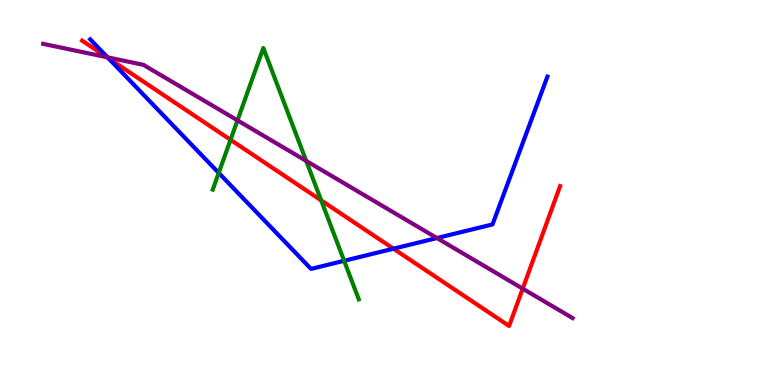[{'lines': ['blue', 'red'], 'intersections': [{'x': 1.4, 'y': 8.49}, {'x': 5.08, 'y': 3.54}]}, {'lines': ['green', 'red'], 'intersections': [{'x': 2.97, 'y': 6.37}, {'x': 4.14, 'y': 4.8}]}, {'lines': ['purple', 'red'], 'intersections': [{'x': 1.38, 'y': 8.51}, {'x': 6.74, 'y': 2.5}]}, {'lines': ['blue', 'green'], 'intersections': [{'x': 2.82, 'y': 5.51}, {'x': 4.44, 'y': 3.23}]}, {'lines': ['blue', 'purple'], 'intersections': [{'x': 1.39, 'y': 8.51}, {'x': 5.64, 'y': 3.82}]}, {'lines': ['green', 'purple'], 'intersections': [{'x': 3.06, 'y': 6.87}, {'x': 3.95, 'y': 5.82}]}]